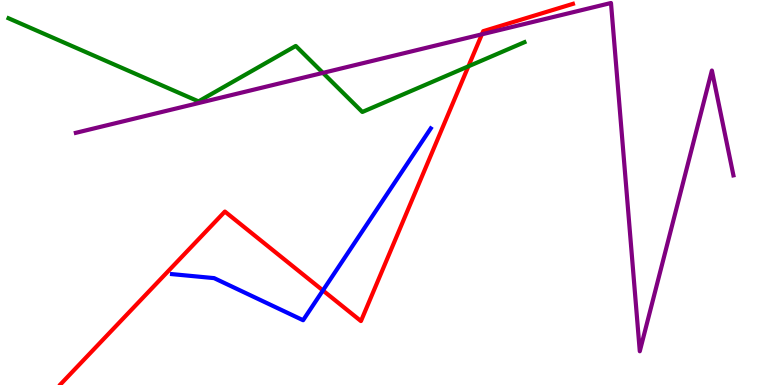[{'lines': ['blue', 'red'], 'intersections': [{'x': 4.17, 'y': 2.46}]}, {'lines': ['green', 'red'], 'intersections': [{'x': 6.04, 'y': 8.28}]}, {'lines': ['purple', 'red'], 'intersections': [{'x': 6.22, 'y': 9.11}]}, {'lines': ['blue', 'green'], 'intersections': []}, {'lines': ['blue', 'purple'], 'intersections': []}, {'lines': ['green', 'purple'], 'intersections': [{'x': 4.17, 'y': 8.11}]}]